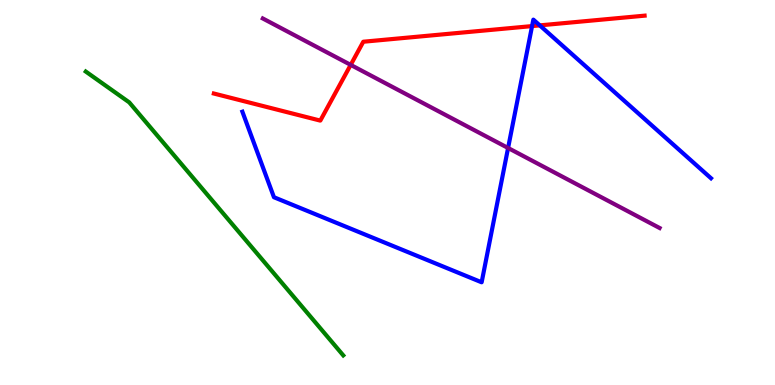[{'lines': ['blue', 'red'], 'intersections': [{'x': 6.87, 'y': 9.32}, {'x': 6.96, 'y': 9.34}]}, {'lines': ['green', 'red'], 'intersections': []}, {'lines': ['purple', 'red'], 'intersections': [{'x': 4.53, 'y': 8.31}]}, {'lines': ['blue', 'green'], 'intersections': []}, {'lines': ['blue', 'purple'], 'intersections': [{'x': 6.56, 'y': 6.16}]}, {'lines': ['green', 'purple'], 'intersections': []}]